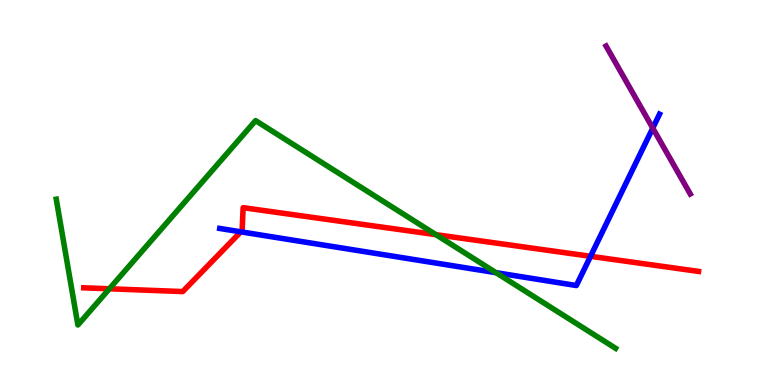[{'lines': ['blue', 'red'], 'intersections': [{'x': 3.11, 'y': 3.98}, {'x': 7.62, 'y': 3.34}]}, {'lines': ['green', 'red'], 'intersections': [{'x': 1.41, 'y': 2.5}, {'x': 5.62, 'y': 3.91}]}, {'lines': ['purple', 'red'], 'intersections': []}, {'lines': ['blue', 'green'], 'intersections': [{'x': 6.4, 'y': 2.92}]}, {'lines': ['blue', 'purple'], 'intersections': [{'x': 8.42, 'y': 6.67}]}, {'lines': ['green', 'purple'], 'intersections': []}]